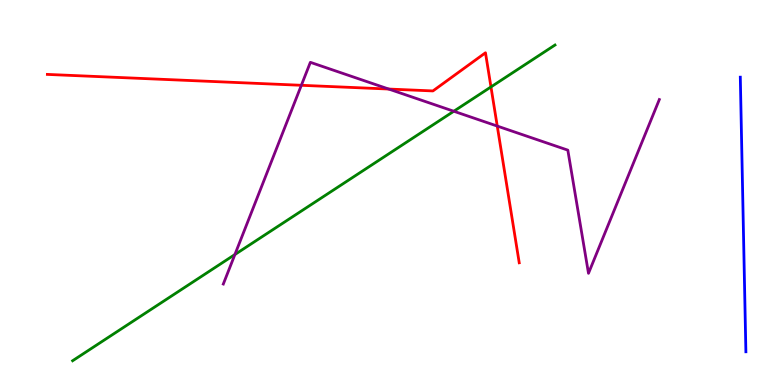[{'lines': ['blue', 'red'], 'intersections': []}, {'lines': ['green', 'red'], 'intersections': [{'x': 6.34, 'y': 7.74}]}, {'lines': ['purple', 'red'], 'intersections': [{'x': 3.89, 'y': 7.78}, {'x': 5.02, 'y': 7.69}, {'x': 6.42, 'y': 6.73}]}, {'lines': ['blue', 'green'], 'intersections': []}, {'lines': ['blue', 'purple'], 'intersections': []}, {'lines': ['green', 'purple'], 'intersections': [{'x': 3.03, 'y': 3.39}, {'x': 5.86, 'y': 7.11}]}]